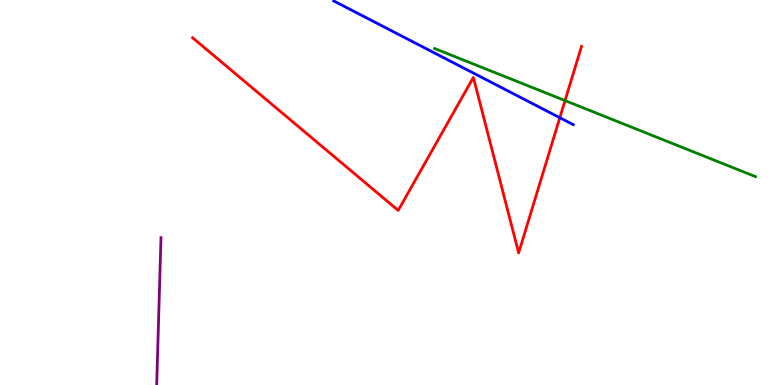[{'lines': ['blue', 'red'], 'intersections': [{'x': 7.22, 'y': 6.94}]}, {'lines': ['green', 'red'], 'intersections': [{'x': 7.29, 'y': 7.39}]}, {'lines': ['purple', 'red'], 'intersections': []}, {'lines': ['blue', 'green'], 'intersections': []}, {'lines': ['blue', 'purple'], 'intersections': []}, {'lines': ['green', 'purple'], 'intersections': []}]